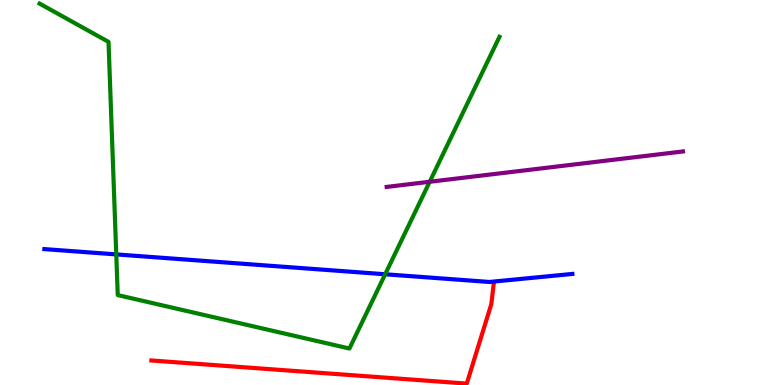[{'lines': ['blue', 'red'], 'intersections': []}, {'lines': ['green', 'red'], 'intersections': []}, {'lines': ['purple', 'red'], 'intersections': []}, {'lines': ['blue', 'green'], 'intersections': [{'x': 1.5, 'y': 3.39}, {'x': 4.97, 'y': 2.88}]}, {'lines': ['blue', 'purple'], 'intersections': []}, {'lines': ['green', 'purple'], 'intersections': [{'x': 5.54, 'y': 5.28}]}]